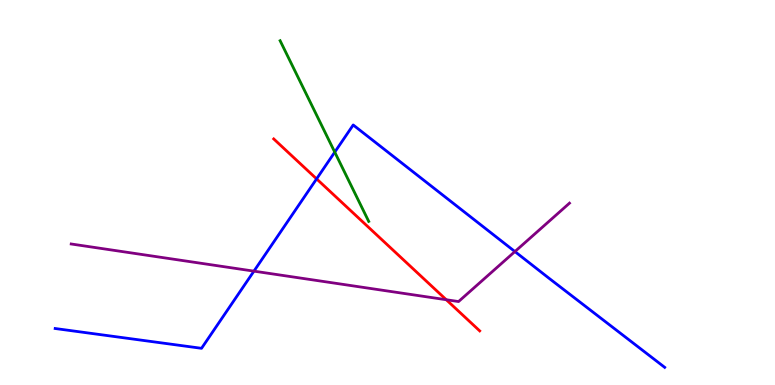[{'lines': ['blue', 'red'], 'intersections': [{'x': 4.09, 'y': 5.35}]}, {'lines': ['green', 'red'], 'intersections': []}, {'lines': ['purple', 'red'], 'intersections': [{'x': 5.76, 'y': 2.21}]}, {'lines': ['blue', 'green'], 'intersections': [{'x': 4.32, 'y': 6.05}]}, {'lines': ['blue', 'purple'], 'intersections': [{'x': 3.28, 'y': 2.96}, {'x': 6.64, 'y': 3.47}]}, {'lines': ['green', 'purple'], 'intersections': []}]